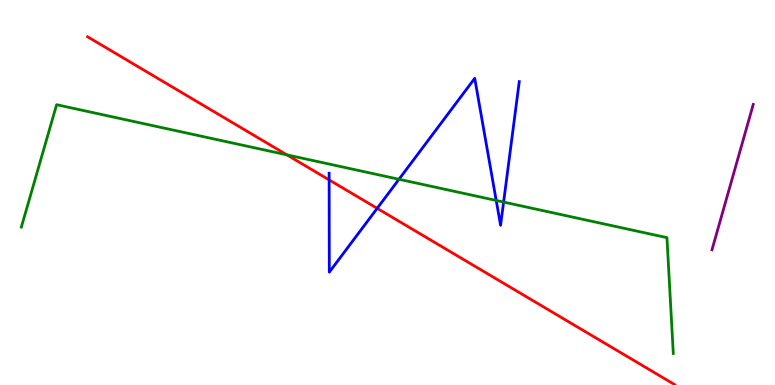[{'lines': ['blue', 'red'], 'intersections': [{'x': 4.25, 'y': 5.33}, {'x': 4.87, 'y': 4.59}]}, {'lines': ['green', 'red'], 'intersections': [{'x': 3.7, 'y': 5.98}]}, {'lines': ['purple', 'red'], 'intersections': []}, {'lines': ['blue', 'green'], 'intersections': [{'x': 5.15, 'y': 5.34}, {'x': 6.4, 'y': 4.79}, {'x': 6.5, 'y': 4.75}]}, {'lines': ['blue', 'purple'], 'intersections': []}, {'lines': ['green', 'purple'], 'intersections': []}]